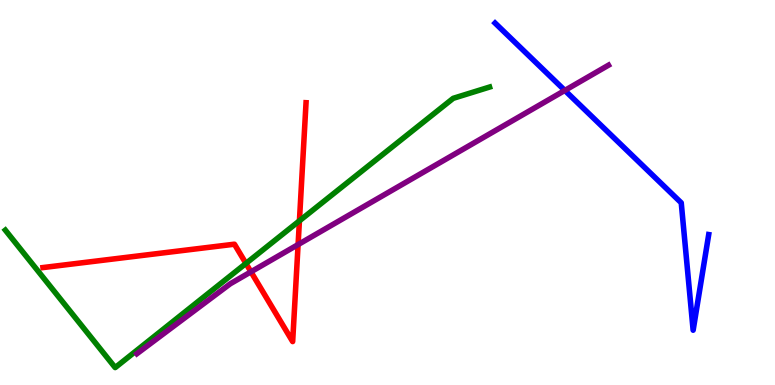[{'lines': ['blue', 'red'], 'intersections': []}, {'lines': ['green', 'red'], 'intersections': [{'x': 3.17, 'y': 3.16}, {'x': 3.86, 'y': 4.26}]}, {'lines': ['purple', 'red'], 'intersections': [{'x': 3.24, 'y': 2.94}, {'x': 3.85, 'y': 3.65}]}, {'lines': ['blue', 'green'], 'intersections': []}, {'lines': ['blue', 'purple'], 'intersections': [{'x': 7.29, 'y': 7.65}]}, {'lines': ['green', 'purple'], 'intersections': []}]